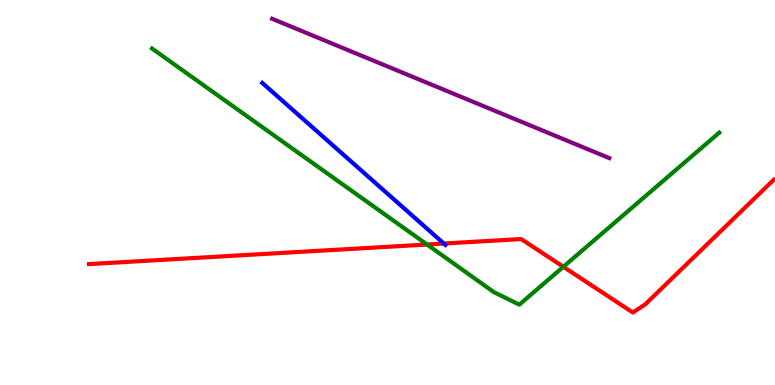[{'lines': ['blue', 'red'], 'intersections': [{'x': 5.73, 'y': 3.67}]}, {'lines': ['green', 'red'], 'intersections': [{'x': 5.51, 'y': 3.65}, {'x': 7.27, 'y': 3.07}]}, {'lines': ['purple', 'red'], 'intersections': []}, {'lines': ['blue', 'green'], 'intersections': []}, {'lines': ['blue', 'purple'], 'intersections': []}, {'lines': ['green', 'purple'], 'intersections': []}]